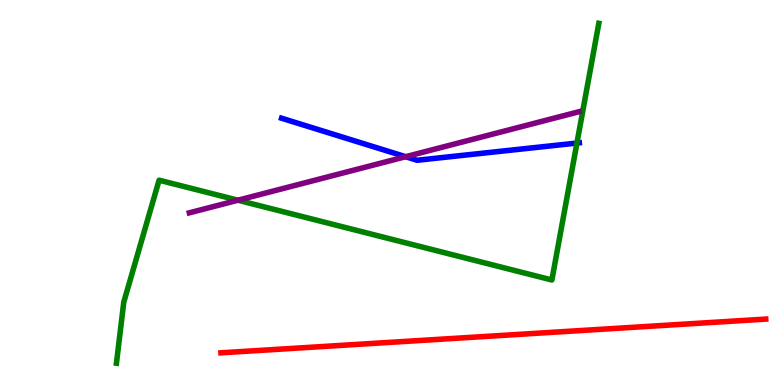[{'lines': ['blue', 'red'], 'intersections': []}, {'lines': ['green', 'red'], 'intersections': []}, {'lines': ['purple', 'red'], 'intersections': []}, {'lines': ['blue', 'green'], 'intersections': [{'x': 7.44, 'y': 6.28}]}, {'lines': ['blue', 'purple'], 'intersections': [{'x': 5.23, 'y': 5.93}]}, {'lines': ['green', 'purple'], 'intersections': [{'x': 3.07, 'y': 4.8}]}]